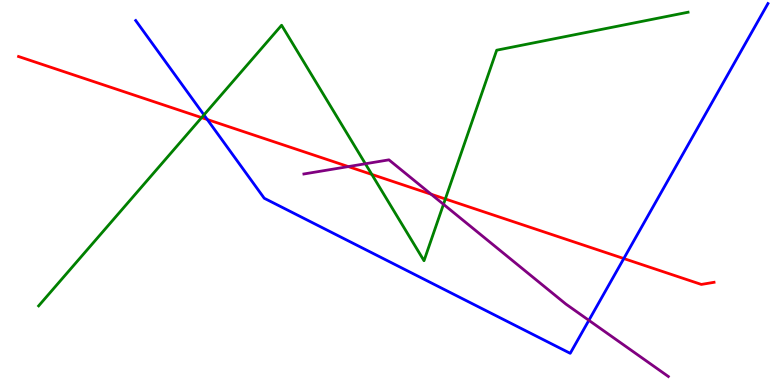[{'lines': ['blue', 'red'], 'intersections': [{'x': 2.67, 'y': 6.9}, {'x': 8.05, 'y': 3.28}]}, {'lines': ['green', 'red'], 'intersections': [{'x': 2.6, 'y': 6.95}, {'x': 4.8, 'y': 5.47}, {'x': 5.75, 'y': 4.83}]}, {'lines': ['purple', 'red'], 'intersections': [{'x': 4.49, 'y': 5.67}, {'x': 5.56, 'y': 4.96}]}, {'lines': ['blue', 'green'], 'intersections': [{'x': 2.63, 'y': 7.02}]}, {'lines': ['blue', 'purple'], 'intersections': [{'x': 7.6, 'y': 1.68}]}, {'lines': ['green', 'purple'], 'intersections': [{'x': 4.71, 'y': 5.75}, {'x': 5.72, 'y': 4.69}]}]